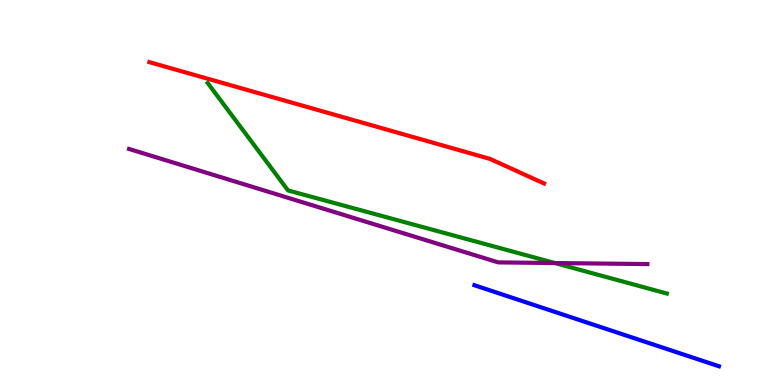[{'lines': ['blue', 'red'], 'intersections': []}, {'lines': ['green', 'red'], 'intersections': []}, {'lines': ['purple', 'red'], 'intersections': []}, {'lines': ['blue', 'green'], 'intersections': []}, {'lines': ['blue', 'purple'], 'intersections': []}, {'lines': ['green', 'purple'], 'intersections': [{'x': 7.16, 'y': 3.17}]}]